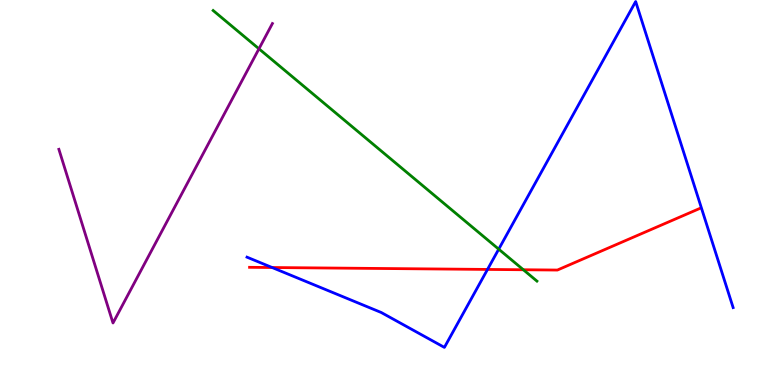[{'lines': ['blue', 'red'], 'intersections': [{'x': 3.51, 'y': 3.05}, {'x': 6.29, 'y': 3.0}]}, {'lines': ['green', 'red'], 'intersections': [{'x': 6.75, 'y': 2.99}]}, {'lines': ['purple', 'red'], 'intersections': []}, {'lines': ['blue', 'green'], 'intersections': [{'x': 6.44, 'y': 3.53}]}, {'lines': ['blue', 'purple'], 'intersections': []}, {'lines': ['green', 'purple'], 'intersections': [{'x': 3.34, 'y': 8.73}]}]